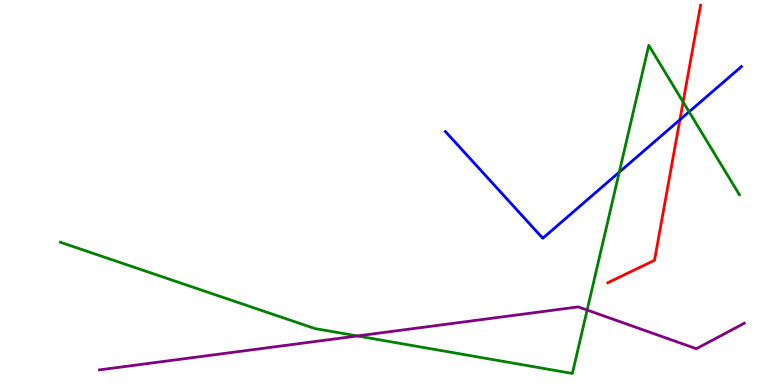[{'lines': ['blue', 'red'], 'intersections': [{'x': 8.77, 'y': 6.89}]}, {'lines': ['green', 'red'], 'intersections': [{'x': 8.81, 'y': 7.35}]}, {'lines': ['purple', 'red'], 'intersections': []}, {'lines': ['blue', 'green'], 'intersections': [{'x': 7.99, 'y': 5.53}, {'x': 8.89, 'y': 7.1}]}, {'lines': ['blue', 'purple'], 'intersections': []}, {'lines': ['green', 'purple'], 'intersections': [{'x': 4.61, 'y': 1.27}, {'x': 7.58, 'y': 1.95}]}]